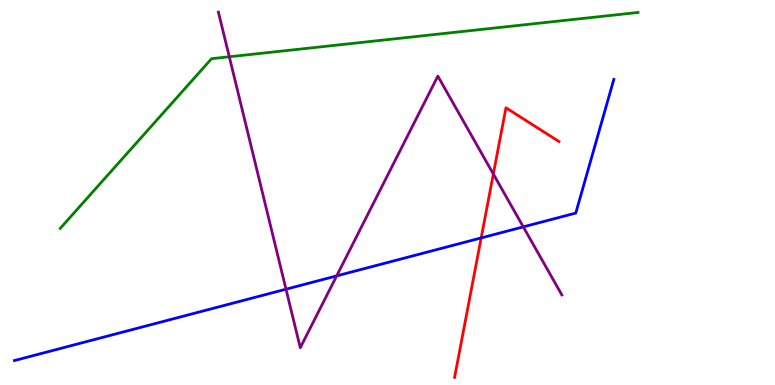[{'lines': ['blue', 'red'], 'intersections': [{'x': 6.21, 'y': 3.82}]}, {'lines': ['green', 'red'], 'intersections': []}, {'lines': ['purple', 'red'], 'intersections': [{'x': 6.37, 'y': 5.48}]}, {'lines': ['blue', 'green'], 'intersections': []}, {'lines': ['blue', 'purple'], 'intersections': [{'x': 3.69, 'y': 2.49}, {'x': 4.34, 'y': 2.83}, {'x': 6.75, 'y': 4.11}]}, {'lines': ['green', 'purple'], 'intersections': [{'x': 2.96, 'y': 8.53}]}]